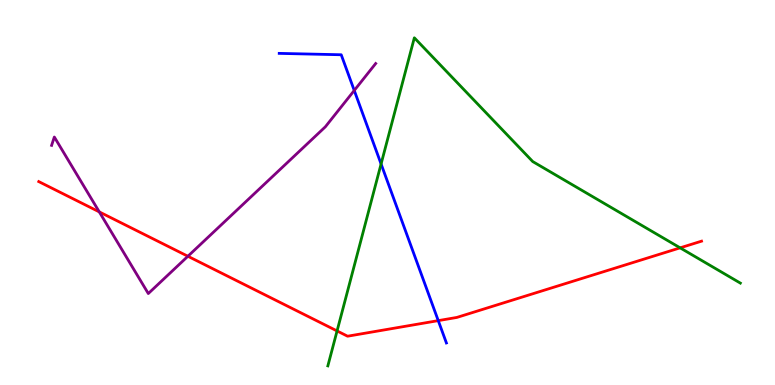[{'lines': ['blue', 'red'], 'intersections': [{'x': 5.65, 'y': 1.67}]}, {'lines': ['green', 'red'], 'intersections': [{'x': 4.35, 'y': 1.4}, {'x': 8.78, 'y': 3.56}]}, {'lines': ['purple', 'red'], 'intersections': [{'x': 1.28, 'y': 4.5}, {'x': 2.42, 'y': 3.34}]}, {'lines': ['blue', 'green'], 'intersections': [{'x': 4.92, 'y': 5.74}]}, {'lines': ['blue', 'purple'], 'intersections': [{'x': 4.57, 'y': 7.65}]}, {'lines': ['green', 'purple'], 'intersections': []}]